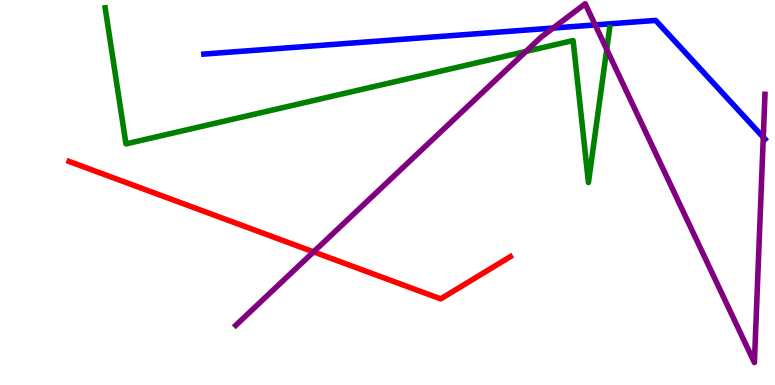[{'lines': ['blue', 'red'], 'intersections': []}, {'lines': ['green', 'red'], 'intersections': []}, {'lines': ['purple', 'red'], 'intersections': [{'x': 4.05, 'y': 3.46}]}, {'lines': ['blue', 'green'], 'intersections': []}, {'lines': ['blue', 'purple'], 'intersections': [{'x': 7.14, 'y': 9.27}, {'x': 7.68, 'y': 9.35}, {'x': 9.85, 'y': 6.44}]}, {'lines': ['green', 'purple'], 'intersections': [{'x': 6.79, 'y': 8.66}, {'x': 7.83, 'y': 8.72}]}]